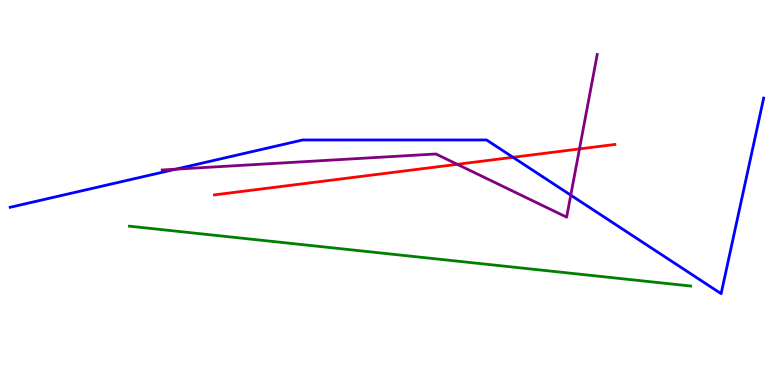[{'lines': ['blue', 'red'], 'intersections': [{'x': 6.62, 'y': 5.91}]}, {'lines': ['green', 'red'], 'intersections': []}, {'lines': ['purple', 'red'], 'intersections': [{'x': 5.9, 'y': 5.73}, {'x': 7.48, 'y': 6.13}]}, {'lines': ['blue', 'green'], 'intersections': []}, {'lines': ['blue', 'purple'], 'intersections': [{'x': 2.27, 'y': 5.61}, {'x': 7.36, 'y': 4.93}]}, {'lines': ['green', 'purple'], 'intersections': []}]